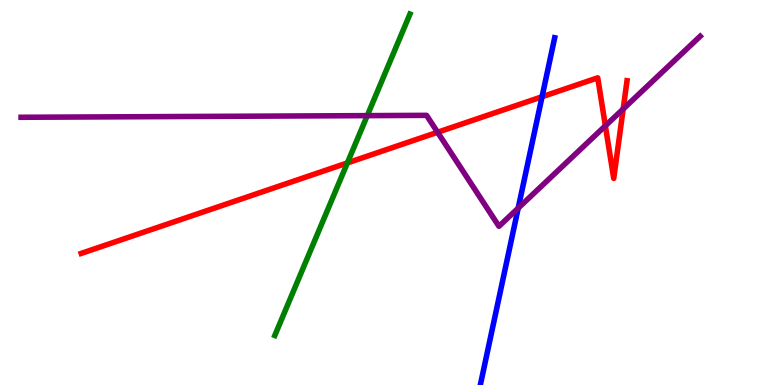[{'lines': ['blue', 'red'], 'intersections': [{'x': 6.99, 'y': 7.49}]}, {'lines': ['green', 'red'], 'intersections': [{'x': 4.48, 'y': 5.77}]}, {'lines': ['purple', 'red'], 'intersections': [{'x': 5.65, 'y': 6.56}, {'x': 7.81, 'y': 6.73}, {'x': 8.04, 'y': 7.17}]}, {'lines': ['blue', 'green'], 'intersections': []}, {'lines': ['blue', 'purple'], 'intersections': [{'x': 6.69, 'y': 4.59}]}, {'lines': ['green', 'purple'], 'intersections': [{'x': 4.74, 'y': 7.0}]}]